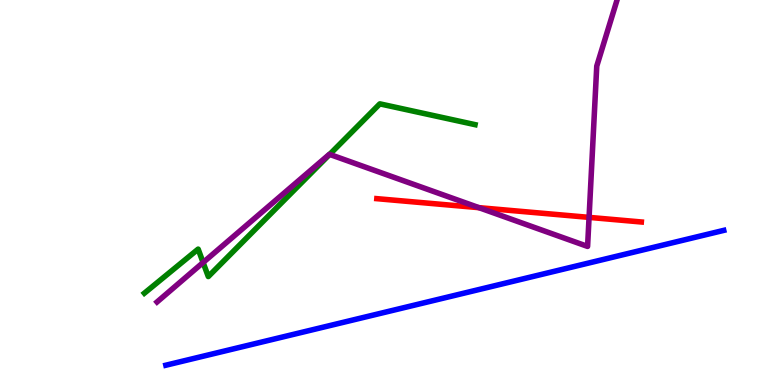[{'lines': ['blue', 'red'], 'intersections': []}, {'lines': ['green', 'red'], 'intersections': []}, {'lines': ['purple', 'red'], 'intersections': [{'x': 6.18, 'y': 4.61}, {'x': 7.6, 'y': 4.35}]}, {'lines': ['blue', 'green'], 'intersections': []}, {'lines': ['blue', 'purple'], 'intersections': []}, {'lines': ['green', 'purple'], 'intersections': [{'x': 2.62, 'y': 3.18}, {'x': 4.25, 'y': 5.99}]}]